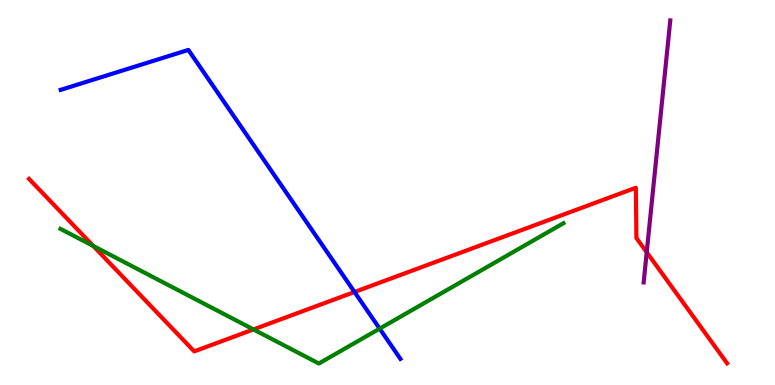[{'lines': ['blue', 'red'], 'intersections': [{'x': 4.57, 'y': 2.42}]}, {'lines': ['green', 'red'], 'intersections': [{'x': 1.2, 'y': 3.61}, {'x': 3.27, 'y': 1.44}]}, {'lines': ['purple', 'red'], 'intersections': [{'x': 8.34, 'y': 3.45}]}, {'lines': ['blue', 'green'], 'intersections': [{'x': 4.9, 'y': 1.46}]}, {'lines': ['blue', 'purple'], 'intersections': []}, {'lines': ['green', 'purple'], 'intersections': []}]